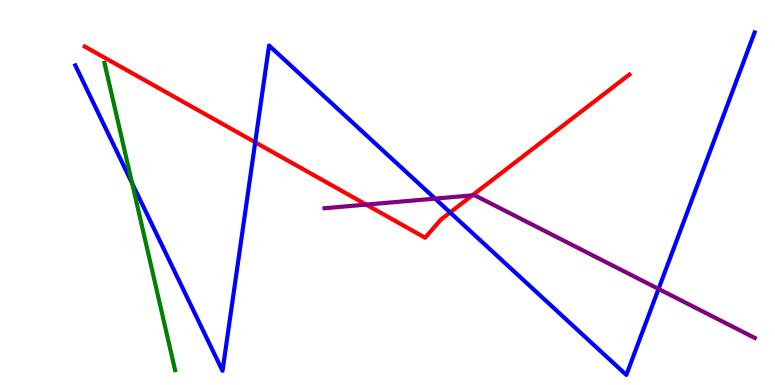[{'lines': ['blue', 'red'], 'intersections': [{'x': 3.29, 'y': 6.3}, {'x': 5.81, 'y': 4.48}]}, {'lines': ['green', 'red'], 'intersections': []}, {'lines': ['purple', 'red'], 'intersections': [{'x': 4.72, 'y': 4.69}, {'x': 6.09, 'y': 4.93}]}, {'lines': ['blue', 'green'], 'intersections': [{'x': 1.7, 'y': 5.24}]}, {'lines': ['blue', 'purple'], 'intersections': [{'x': 5.61, 'y': 4.84}, {'x': 8.5, 'y': 2.5}]}, {'lines': ['green', 'purple'], 'intersections': []}]